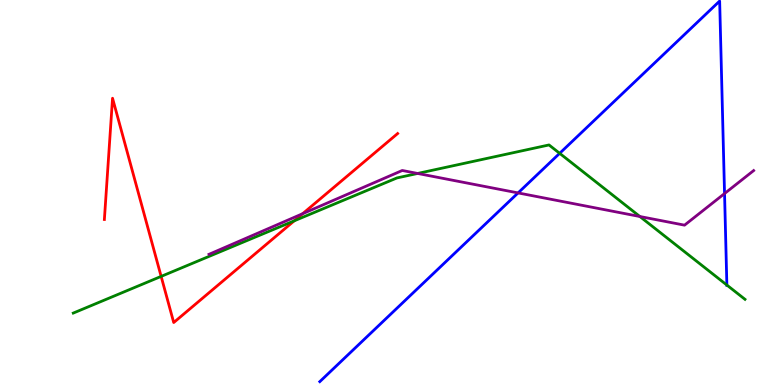[{'lines': ['blue', 'red'], 'intersections': []}, {'lines': ['green', 'red'], 'intersections': [{'x': 2.08, 'y': 2.82}, {'x': 3.8, 'y': 4.26}]}, {'lines': ['purple', 'red'], 'intersections': [{'x': 3.91, 'y': 4.45}]}, {'lines': ['blue', 'green'], 'intersections': [{'x': 7.22, 'y': 6.02}, {'x': 9.38, 'y': 2.6}]}, {'lines': ['blue', 'purple'], 'intersections': [{'x': 6.68, 'y': 4.99}, {'x': 9.35, 'y': 4.97}]}, {'lines': ['green', 'purple'], 'intersections': [{'x': 5.39, 'y': 5.49}, {'x': 8.26, 'y': 4.38}]}]